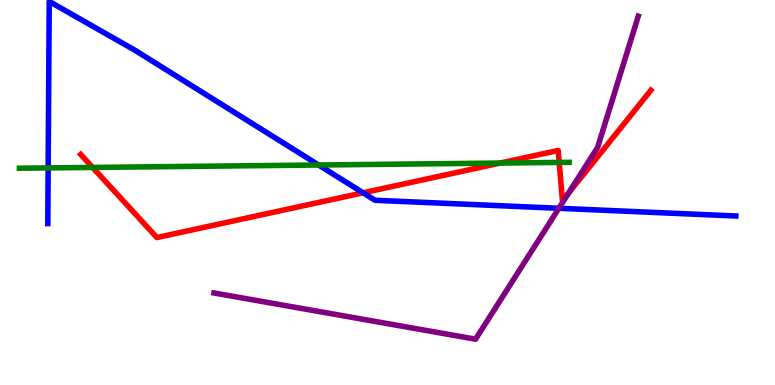[{'lines': ['blue', 'red'], 'intersections': [{'x': 4.69, 'y': 4.99}]}, {'lines': ['green', 'red'], 'intersections': [{'x': 1.19, 'y': 5.65}, {'x': 6.45, 'y': 5.76}, {'x': 7.22, 'y': 5.78}]}, {'lines': ['purple', 'red'], 'intersections': [{'x': 7.34, 'y': 4.98}]}, {'lines': ['blue', 'green'], 'intersections': [{'x': 0.621, 'y': 5.64}, {'x': 4.11, 'y': 5.71}]}, {'lines': ['blue', 'purple'], 'intersections': [{'x': 7.21, 'y': 4.59}]}, {'lines': ['green', 'purple'], 'intersections': []}]